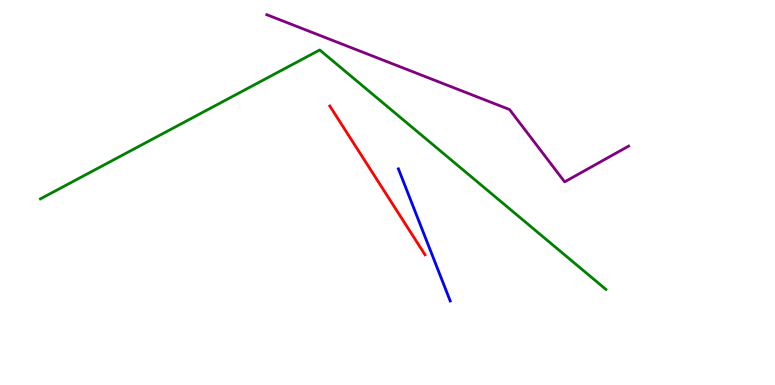[{'lines': ['blue', 'red'], 'intersections': []}, {'lines': ['green', 'red'], 'intersections': []}, {'lines': ['purple', 'red'], 'intersections': []}, {'lines': ['blue', 'green'], 'intersections': []}, {'lines': ['blue', 'purple'], 'intersections': []}, {'lines': ['green', 'purple'], 'intersections': []}]